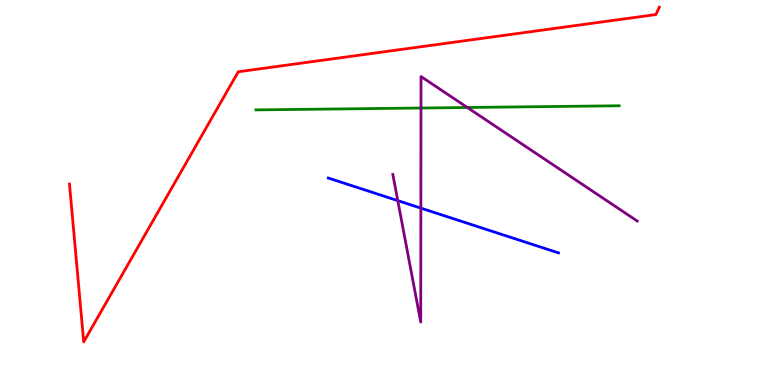[{'lines': ['blue', 'red'], 'intersections': []}, {'lines': ['green', 'red'], 'intersections': []}, {'lines': ['purple', 'red'], 'intersections': []}, {'lines': ['blue', 'green'], 'intersections': []}, {'lines': ['blue', 'purple'], 'intersections': [{'x': 5.13, 'y': 4.79}, {'x': 5.43, 'y': 4.59}]}, {'lines': ['green', 'purple'], 'intersections': [{'x': 5.43, 'y': 7.19}, {'x': 6.03, 'y': 7.21}]}]